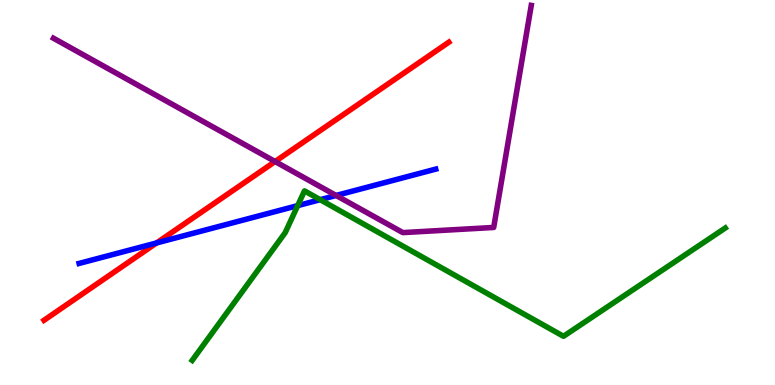[{'lines': ['blue', 'red'], 'intersections': [{'x': 2.02, 'y': 3.69}]}, {'lines': ['green', 'red'], 'intersections': []}, {'lines': ['purple', 'red'], 'intersections': [{'x': 3.55, 'y': 5.8}]}, {'lines': ['blue', 'green'], 'intersections': [{'x': 3.84, 'y': 4.66}, {'x': 4.13, 'y': 4.81}]}, {'lines': ['blue', 'purple'], 'intersections': [{'x': 4.34, 'y': 4.92}]}, {'lines': ['green', 'purple'], 'intersections': []}]